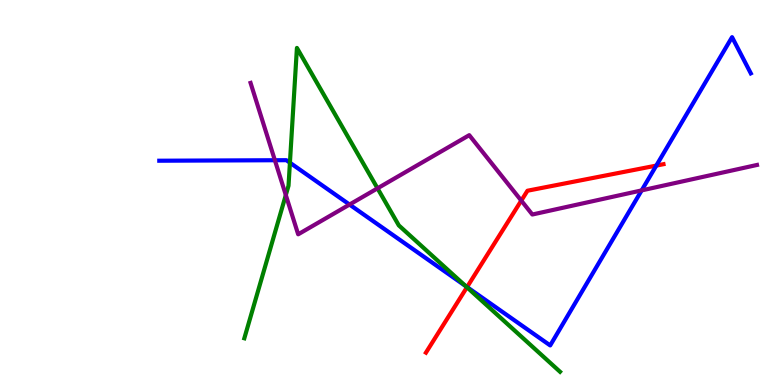[{'lines': ['blue', 'red'], 'intersections': [{'x': 6.03, 'y': 2.54}, {'x': 8.47, 'y': 5.7}]}, {'lines': ['green', 'red'], 'intersections': [{'x': 6.03, 'y': 2.54}]}, {'lines': ['purple', 'red'], 'intersections': [{'x': 6.73, 'y': 4.79}]}, {'lines': ['blue', 'green'], 'intersections': [{'x': 3.74, 'y': 5.77}, {'x': 6.01, 'y': 2.57}]}, {'lines': ['blue', 'purple'], 'intersections': [{'x': 3.55, 'y': 5.84}, {'x': 4.51, 'y': 4.69}, {'x': 8.28, 'y': 5.05}]}, {'lines': ['green', 'purple'], 'intersections': [{'x': 3.69, 'y': 4.93}, {'x': 4.87, 'y': 5.11}]}]